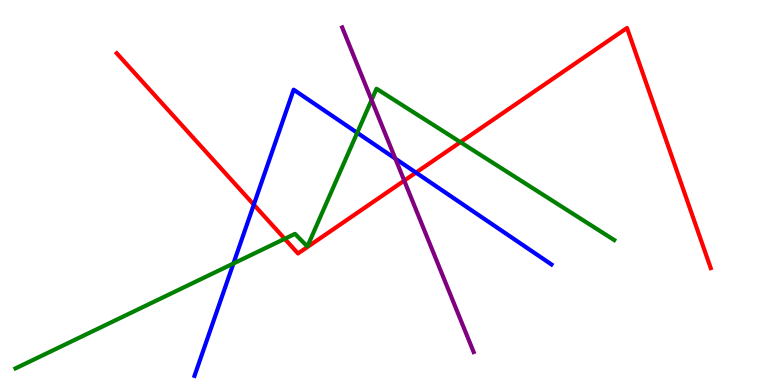[{'lines': ['blue', 'red'], 'intersections': [{'x': 3.27, 'y': 4.68}, {'x': 5.37, 'y': 5.52}]}, {'lines': ['green', 'red'], 'intersections': [{'x': 3.67, 'y': 3.8}, {'x': 5.94, 'y': 6.31}]}, {'lines': ['purple', 'red'], 'intersections': [{'x': 5.22, 'y': 5.31}]}, {'lines': ['blue', 'green'], 'intersections': [{'x': 3.01, 'y': 3.16}, {'x': 4.61, 'y': 6.55}]}, {'lines': ['blue', 'purple'], 'intersections': [{'x': 5.1, 'y': 5.88}]}, {'lines': ['green', 'purple'], 'intersections': [{'x': 4.79, 'y': 7.4}]}]